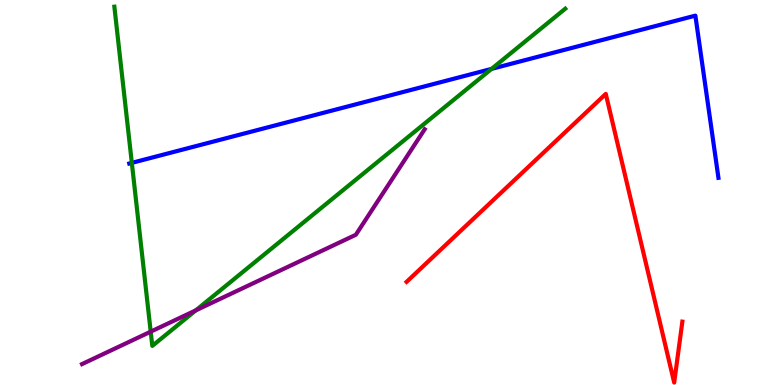[{'lines': ['blue', 'red'], 'intersections': []}, {'lines': ['green', 'red'], 'intersections': []}, {'lines': ['purple', 'red'], 'intersections': []}, {'lines': ['blue', 'green'], 'intersections': [{'x': 1.7, 'y': 5.77}, {'x': 6.34, 'y': 8.21}]}, {'lines': ['blue', 'purple'], 'intersections': []}, {'lines': ['green', 'purple'], 'intersections': [{'x': 1.94, 'y': 1.39}, {'x': 2.53, 'y': 1.94}]}]